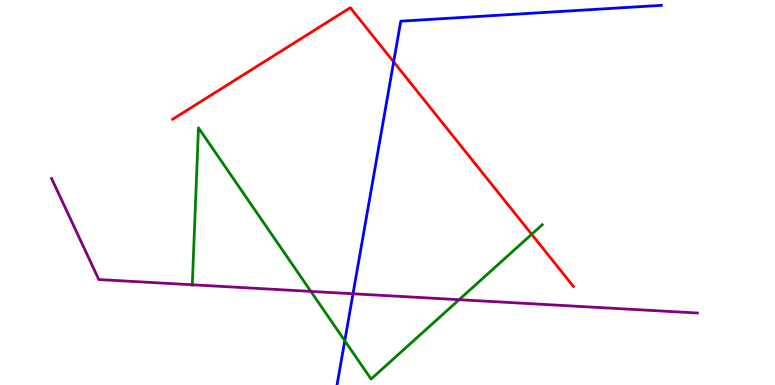[{'lines': ['blue', 'red'], 'intersections': [{'x': 5.08, 'y': 8.39}]}, {'lines': ['green', 'red'], 'intersections': [{'x': 6.86, 'y': 3.91}]}, {'lines': ['purple', 'red'], 'intersections': []}, {'lines': ['blue', 'green'], 'intersections': [{'x': 4.45, 'y': 1.15}]}, {'lines': ['blue', 'purple'], 'intersections': [{'x': 4.55, 'y': 2.37}]}, {'lines': ['green', 'purple'], 'intersections': [{'x': 2.48, 'y': 2.6}, {'x': 4.01, 'y': 2.43}, {'x': 5.92, 'y': 2.22}]}]